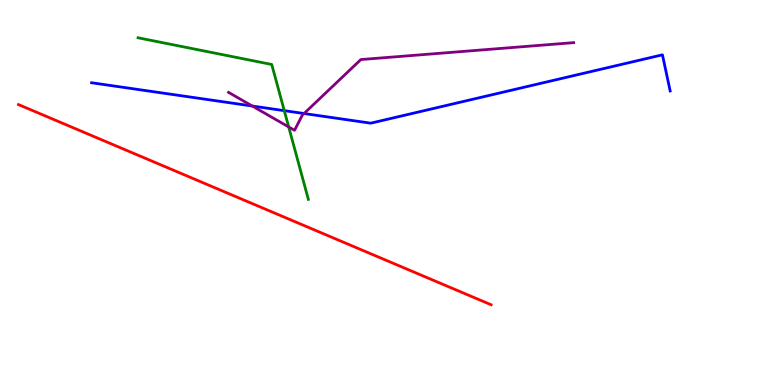[{'lines': ['blue', 'red'], 'intersections': []}, {'lines': ['green', 'red'], 'intersections': []}, {'lines': ['purple', 'red'], 'intersections': []}, {'lines': ['blue', 'green'], 'intersections': [{'x': 3.67, 'y': 7.13}]}, {'lines': ['blue', 'purple'], 'intersections': [{'x': 3.26, 'y': 7.25}, {'x': 3.92, 'y': 7.05}]}, {'lines': ['green', 'purple'], 'intersections': [{'x': 3.73, 'y': 6.7}]}]